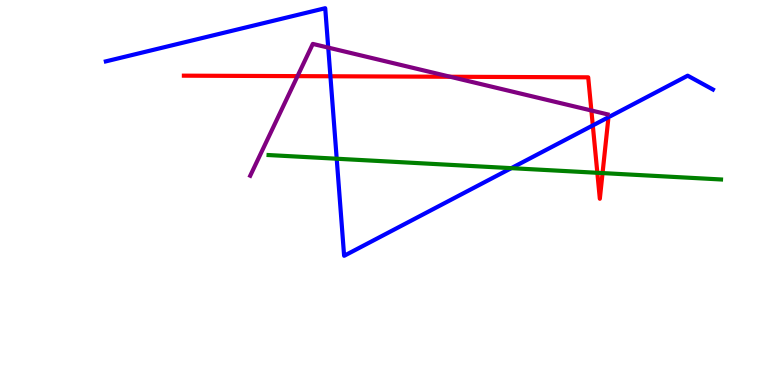[{'lines': ['blue', 'red'], 'intersections': [{'x': 4.26, 'y': 8.02}, {'x': 7.65, 'y': 6.74}]}, {'lines': ['green', 'red'], 'intersections': [{'x': 7.71, 'y': 5.51}, {'x': 7.77, 'y': 5.5}]}, {'lines': ['purple', 'red'], 'intersections': [{'x': 3.84, 'y': 8.02}, {'x': 5.81, 'y': 8.01}, {'x': 7.63, 'y': 7.13}]}, {'lines': ['blue', 'green'], 'intersections': [{'x': 4.34, 'y': 5.88}, {'x': 6.6, 'y': 5.63}]}, {'lines': ['blue', 'purple'], 'intersections': [{'x': 4.24, 'y': 8.76}]}, {'lines': ['green', 'purple'], 'intersections': []}]